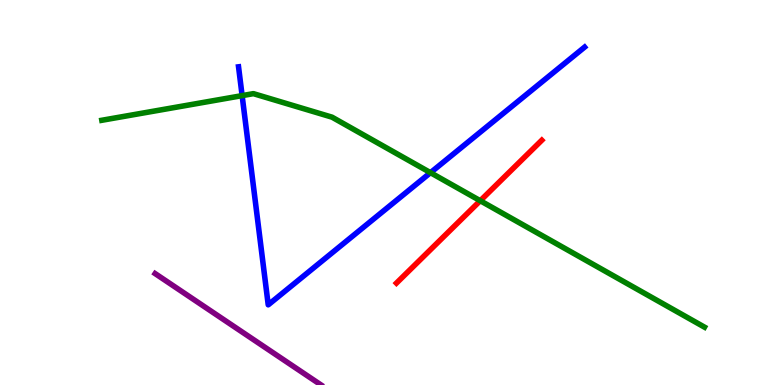[{'lines': ['blue', 'red'], 'intersections': []}, {'lines': ['green', 'red'], 'intersections': [{'x': 6.2, 'y': 4.79}]}, {'lines': ['purple', 'red'], 'intersections': []}, {'lines': ['blue', 'green'], 'intersections': [{'x': 3.12, 'y': 7.52}, {'x': 5.55, 'y': 5.51}]}, {'lines': ['blue', 'purple'], 'intersections': []}, {'lines': ['green', 'purple'], 'intersections': []}]